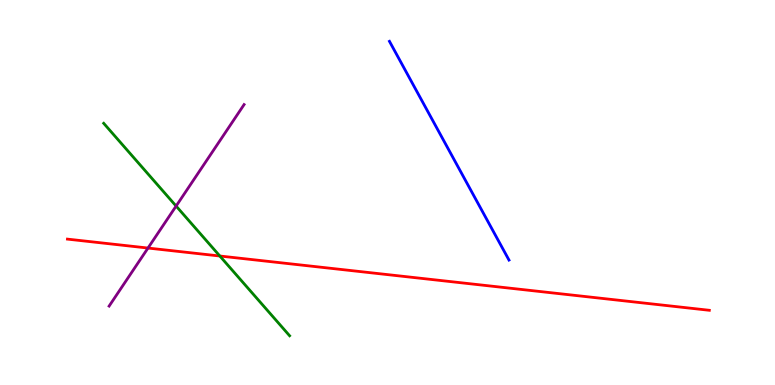[{'lines': ['blue', 'red'], 'intersections': []}, {'lines': ['green', 'red'], 'intersections': [{'x': 2.84, 'y': 3.35}]}, {'lines': ['purple', 'red'], 'intersections': [{'x': 1.91, 'y': 3.56}]}, {'lines': ['blue', 'green'], 'intersections': []}, {'lines': ['blue', 'purple'], 'intersections': []}, {'lines': ['green', 'purple'], 'intersections': [{'x': 2.27, 'y': 4.65}]}]